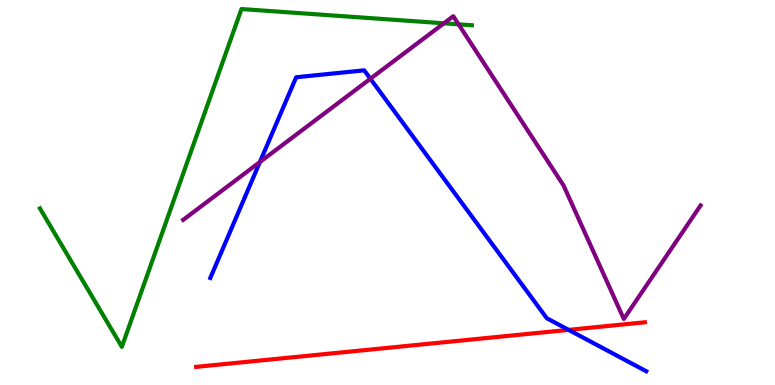[{'lines': ['blue', 'red'], 'intersections': [{'x': 7.34, 'y': 1.43}]}, {'lines': ['green', 'red'], 'intersections': []}, {'lines': ['purple', 'red'], 'intersections': []}, {'lines': ['blue', 'green'], 'intersections': []}, {'lines': ['blue', 'purple'], 'intersections': [{'x': 3.35, 'y': 5.79}, {'x': 4.78, 'y': 7.95}]}, {'lines': ['green', 'purple'], 'intersections': [{'x': 5.73, 'y': 9.39}, {'x': 5.92, 'y': 9.37}]}]